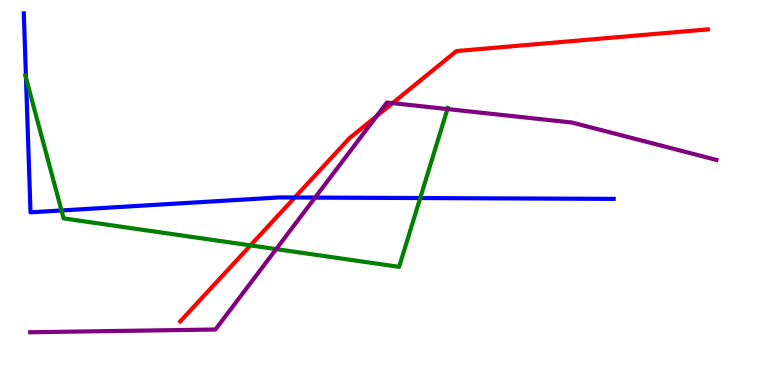[{'lines': ['blue', 'red'], 'intersections': [{'x': 3.8, 'y': 4.87}]}, {'lines': ['green', 'red'], 'intersections': [{'x': 3.23, 'y': 3.63}]}, {'lines': ['purple', 'red'], 'intersections': [{'x': 4.86, 'y': 6.99}, {'x': 5.07, 'y': 7.32}]}, {'lines': ['blue', 'green'], 'intersections': [{'x': 0.335, 'y': 7.97}, {'x': 0.794, 'y': 4.53}, {'x': 5.42, 'y': 4.86}]}, {'lines': ['blue', 'purple'], 'intersections': [{'x': 4.07, 'y': 4.87}]}, {'lines': ['green', 'purple'], 'intersections': [{'x': 3.56, 'y': 3.53}, {'x': 5.77, 'y': 7.17}]}]